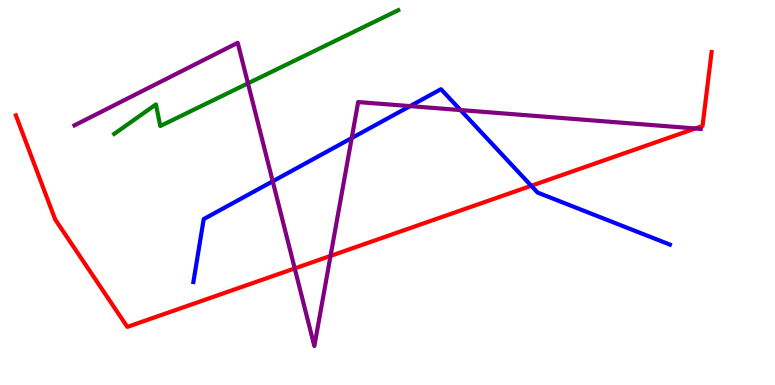[{'lines': ['blue', 'red'], 'intersections': [{'x': 6.85, 'y': 5.17}]}, {'lines': ['green', 'red'], 'intersections': []}, {'lines': ['purple', 'red'], 'intersections': [{'x': 3.8, 'y': 3.03}, {'x': 4.27, 'y': 3.35}, {'x': 8.97, 'y': 6.66}]}, {'lines': ['blue', 'green'], 'intersections': []}, {'lines': ['blue', 'purple'], 'intersections': [{'x': 3.52, 'y': 5.29}, {'x': 4.54, 'y': 6.41}, {'x': 5.29, 'y': 7.24}, {'x': 5.94, 'y': 7.14}]}, {'lines': ['green', 'purple'], 'intersections': [{'x': 3.2, 'y': 7.84}]}]